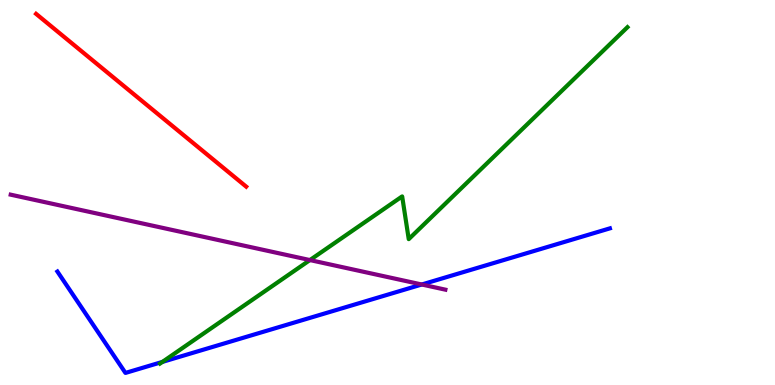[{'lines': ['blue', 'red'], 'intersections': []}, {'lines': ['green', 'red'], 'intersections': []}, {'lines': ['purple', 'red'], 'intersections': []}, {'lines': ['blue', 'green'], 'intersections': [{'x': 2.1, 'y': 0.6}]}, {'lines': ['blue', 'purple'], 'intersections': [{'x': 5.44, 'y': 2.61}]}, {'lines': ['green', 'purple'], 'intersections': [{'x': 4.0, 'y': 3.25}]}]